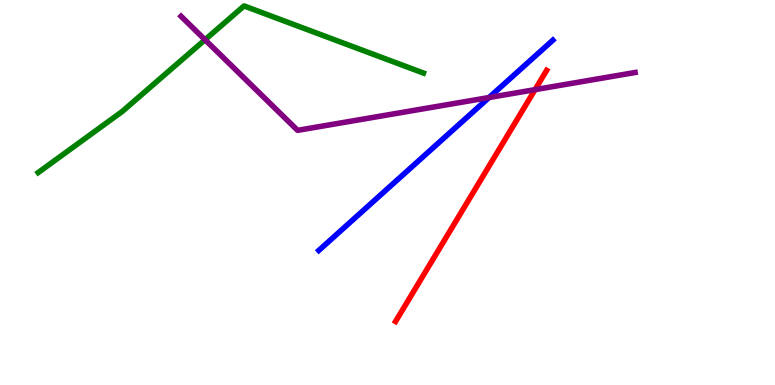[{'lines': ['blue', 'red'], 'intersections': []}, {'lines': ['green', 'red'], 'intersections': []}, {'lines': ['purple', 'red'], 'intersections': [{'x': 6.9, 'y': 7.67}]}, {'lines': ['blue', 'green'], 'intersections': []}, {'lines': ['blue', 'purple'], 'intersections': [{'x': 6.31, 'y': 7.47}]}, {'lines': ['green', 'purple'], 'intersections': [{'x': 2.65, 'y': 8.97}]}]